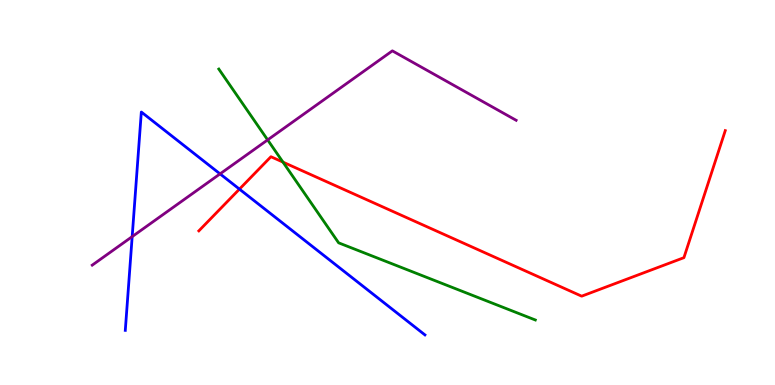[{'lines': ['blue', 'red'], 'intersections': [{'x': 3.09, 'y': 5.09}]}, {'lines': ['green', 'red'], 'intersections': [{'x': 3.65, 'y': 5.79}]}, {'lines': ['purple', 'red'], 'intersections': []}, {'lines': ['blue', 'green'], 'intersections': []}, {'lines': ['blue', 'purple'], 'intersections': [{'x': 1.71, 'y': 3.85}, {'x': 2.84, 'y': 5.48}]}, {'lines': ['green', 'purple'], 'intersections': [{'x': 3.45, 'y': 6.37}]}]